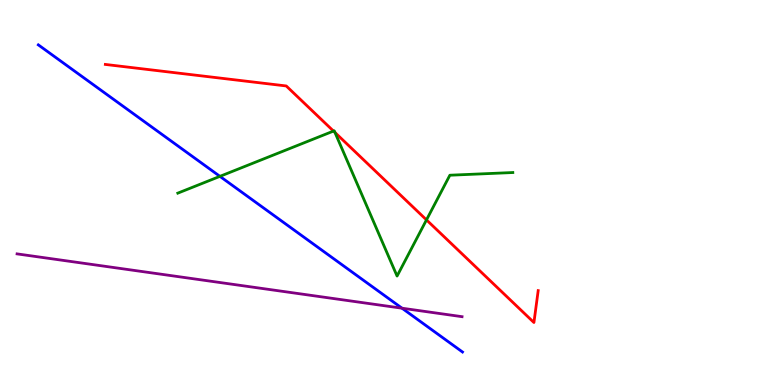[{'lines': ['blue', 'red'], 'intersections': []}, {'lines': ['green', 'red'], 'intersections': [{'x': 4.3, 'y': 6.6}, {'x': 4.32, 'y': 6.56}, {'x': 5.5, 'y': 4.29}]}, {'lines': ['purple', 'red'], 'intersections': []}, {'lines': ['blue', 'green'], 'intersections': [{'x': 2.84, 'y': 5.42}]}, {'lines': ['blue', 'purple'], 'intersections': [{'x': 5.19, 'y': 1.99}]}, {'lines': ['green', 'purple'], 'intersections': []}]